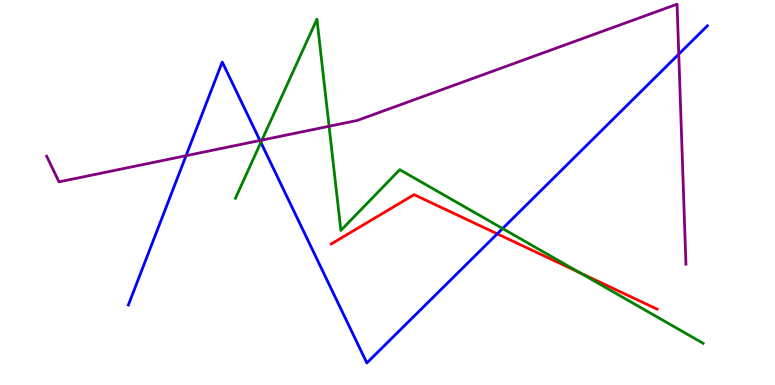[{'lines': ['blue', 'red'], 'intersections': [{'x': 6.42, 'y': 3.93}]}, {'lines': ['green', 'red'], 'intersections': [{'x': 7.48, 'y': 2.92}]}, {'lines': ['purple', 'red'], 'intersections': []}, {'lines': ['blue', 'green'], 'intersections': [{'x': 3.37, 'y': 6.3}, {'x': 6.49, 'y': 4.06}]}, {'lines': ['blue', 'purple'], 'intersections': [{'x': 2.4, 'y': 5.96}, {'x': 3.35, 'y': 6.35}, {'x': 8.76, 'y': 8.59}]}, {'lines': ['green', 'purple'], 'intersections': [{'x': 3.38, 'y': 6.36}, {'x': 4.25, 'y': 6.72}]}]